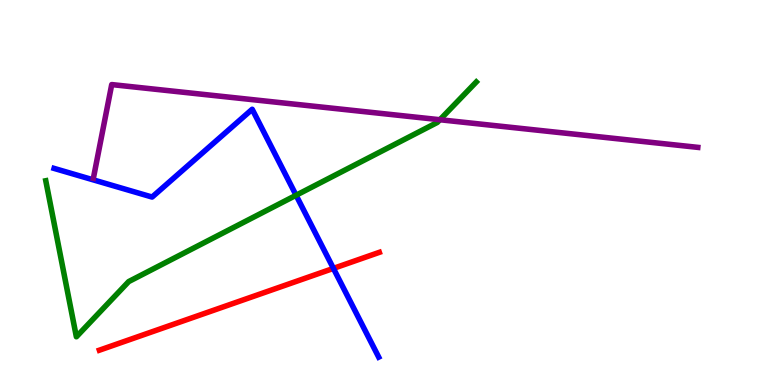[{'lines': ['blue', 'red'], 'intersections': [{'x': 4.3, 'y': 3.03}]}, {'lines': ['green', 'red'], 'intersections': []}, {'lines': ['purple', 'red'], 'intersections': []}, {'lines': ['blue', 'green'], 'intersections': [{'x': 3.82, 'y': 4.93}]}, {'lines': ['blue', 'purple'], 'intersections': []}, {'lines': ['green', 'purple'], 'intersections': [{'x': 5.68, 'y': 6.89}]}]